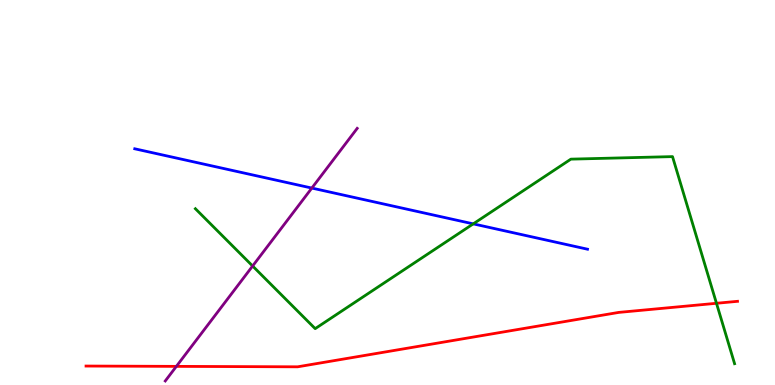[{'lines': ['blue', 'red'], 'intersections': []}, {'lines': ['green', 'red'], 'intersections': [{'x': 9.24, 'y': 2.12}]}, {'lines': ['purple', 'red'], 'intersections': [{'x': 2.28, 'y': 0.484}]}, {'lines': ['blue', 'green'], 'intersections': [{'x': 6.11, 'y': 4.19}]}, {'lines': ['blue', 'purple'], 'intersections': [{'x': 4.02, 'y': 5.12}]}, {'lines': ['green', 'purple'], 'intersections': [{'x': 3.26, 'y': 3.09}]}]